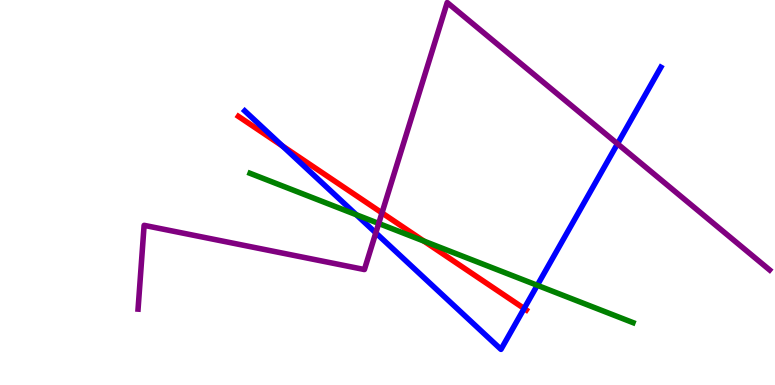[{'lines': ['blue', 'red'], 'intersections': [{'x': 3.64, 'y': 6.21}, {'x': 6.76, 'y': 1.99}]}, {'lines': ['green', 'red'], 'intersections': [{'x': 5.47, 'y': 3.74}]}, {'lines': ['purple', 'red'], 'intersections': [{'x': 4.93, 'y': 4.47}]}, {'lines': ['blue', 'green'], 'intersections': [{'x': 4.6, 'y': 4.42}, {'x': 6.93, 'y': 2.59}]}, {'lines': ['blue', 'purple'], 'intersections': [{'x': 4.85, 'y': 3.95}, {'x': 7.97, 'y': 6.27}]}, {'lines': ['green', 'purple'], 'intersections': [{'x': 4.89, 'y': 4.2}]}]